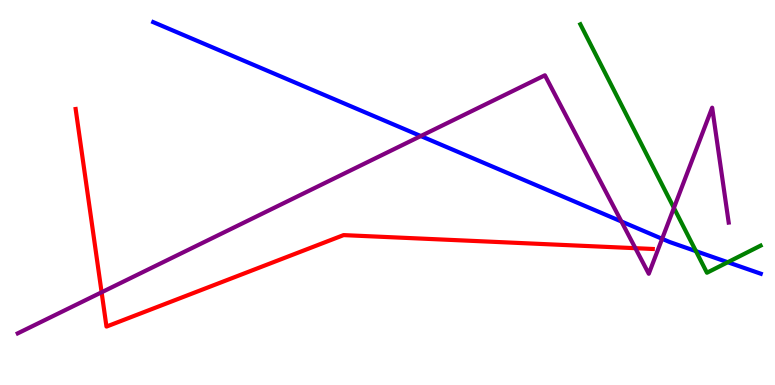[{'lines': ['blue', 'red'], 'intersections': []}, {'lines': ['green', 'red'], 'intersections': []}, {'lines': ['purple', 'red'], 'intersections': [{'x': 1.31, 'y': 2.41}, {'x': 8.2, 'y': 3.55}]}, {'lines': ['blue', 'green'], 'intersections': [{'x': 8.98, 'y': 3.48}, {'x': 9.39, 'y': 3.19}]}, {'lines': ['blue', 'purple'], 'intersections': [{'x': 5.43, 'y': 6.47}, {'x': 8.02, 'y': 4.25}, {'x': 8.54, 'y': 3.8}]}, {'lines': ['green', 'purple'], 'intersections': [{'x': 8.7, 'y': 4.6}]}]